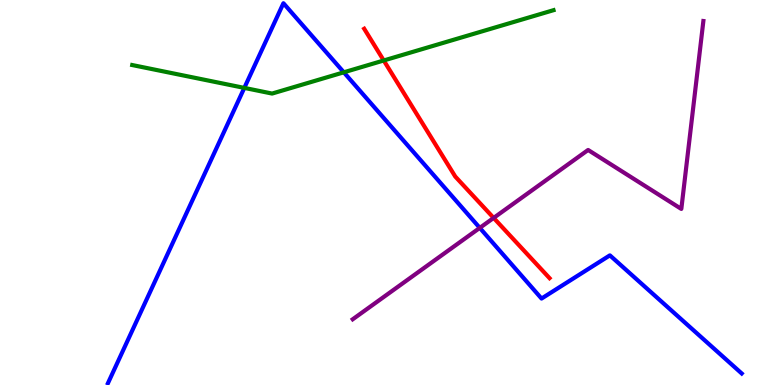[{'lines': ['blue', 'red'], 'intersections': []}, {'lines': ['green', 'red'], 'intersections': [{'x': 4.95, 'y': 8.43}]}, {'lines': ['purple', 'red'], 'intersections': [{'x': 6.37, 'y': 4.34}]}, {'lines': ['blue', 'green'], 'intersections': [{'x': 3.15, 'y': 7.72}, {'x': 4.44, 'y': 8.12}]}, {'lines': ['blue', 'purple'], 'intersections': [{'x': 6.19, 'y': 4.08}]}, {'lines': ['green', 'purple'], 'intersections': []}]